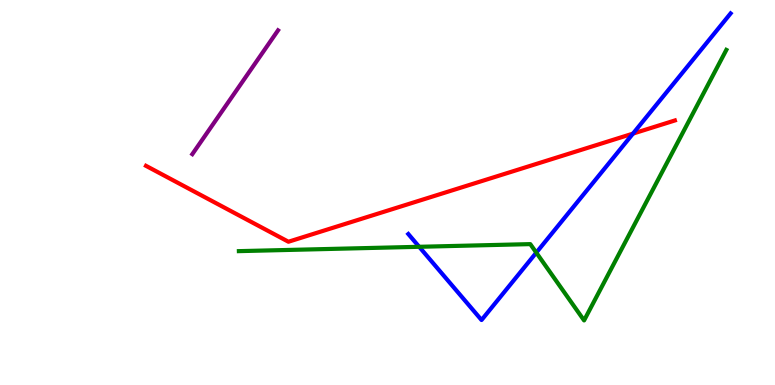[{'lines': ['blue', 'red'], 'intersections': [{'x': 8.17, 'y': 6.53}]}, {'lines': ['green', 'red'], 'intersections': []}, {'lines': ['purple', 'red'], 'intersections': []}, {'lines': ['blue', 'green'], 'intersections': [{'x': 5.41, 'y': 3.59}, {'x': 6.92, 'y': 3.44}]}, {'lines': ['blue', 'purple'], 'intersections': []}, {'lines': ['green', 'purple'], 'intersections': []}]